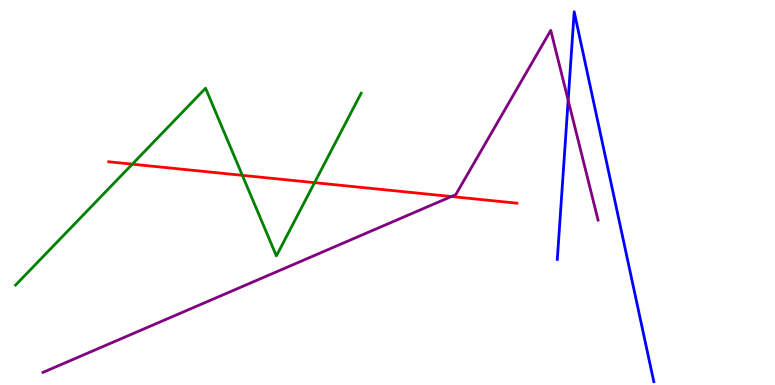[{'lines': ['blue', 'red'], 'intersections': []}, {'lines': ['green', 'red'], 'intersections': [{'x': 1.71, 'y': 5.74}, {'x': 3.13, 'y': 5.45}, {'x': 4.06, 'y': 5.26}]}, {'lines': ['purple', 'red'], 'intersections': [{'x': 5.82, 'y': 4.9}]}, {'lines': ['blue', 'green'], 'intersections': []}, {'lines': ['blue', 'purple'], 'intersections': [{'x': 7.33, 'y': 7.4}]}, {'lines': ['green', 'purple'], 'intersections': []}]